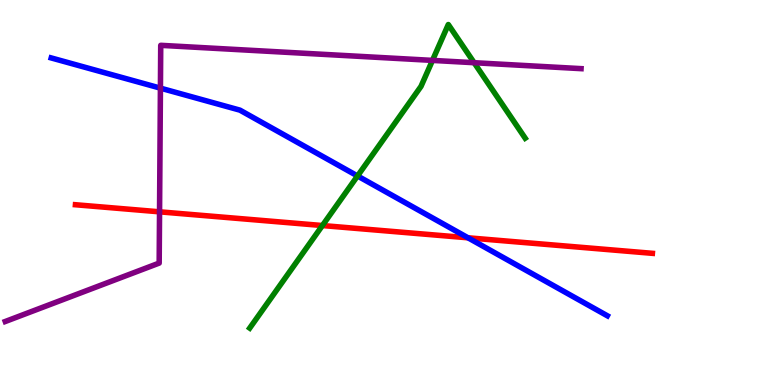[{'lines': ['blue', 'red'], 'intersections': [{'x': 6.04, 'y': 3.82}]}, {'lines': ['green', 'red'], 'intersections': [{'x': 4.16, 'y': 4.14}]}, {'lines': ['purple', 'red'], 'intersections': [{'x': 2.06, 'y': 4.5}]}, {'lines': ['blue', 'green'], 'intersections': [{'x': 4.61, 'y': 5.43}]}, {'lines': ['blue', 'purple'], 'intersections': [{'x': 2.07, 'y': 7.71}]}, {'lines': ['green', 'purple'], 'intersections': [{'x': 5.58, 'y': 8.43}, {'x': 6.12, 'y': 8.37}]}]